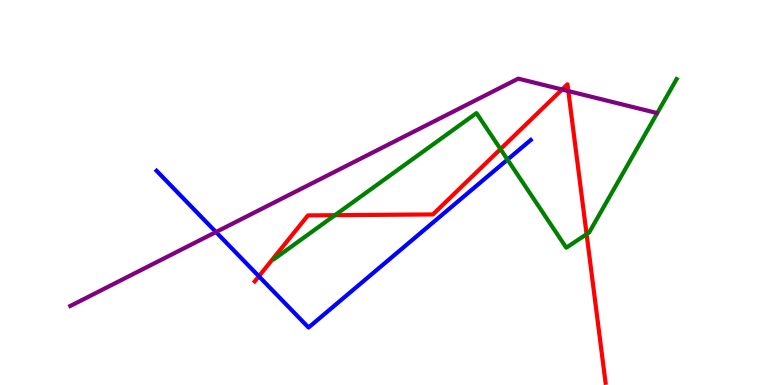[{'lines': ['blue', 'red'], 'intersections': [{'x': 3.34, 'y': 2.82}]}, {'lines': ['green', 'red'], 'intersections': [{'x': 4.32, 'y': 4.41}, {'x': 6.46, 'y': 6.13}, {'x': 7.57, 'y': 3.92}]}, {'lines': ['purple', 'red'], 'intersections': [{'x': 7.25, 'y': 7.67}, {'x': 7.33, 'y': 7.64}]}, {'lines': ['blue', 'green'], 'intersections': [{'x': 6.55, 'y': 5.85}]}, {'lines': ['blue', 'purple'], 'intersections': [{'x': 2.79, 'y': 3.97}]}, {'lines': ['green', 'purple'], 'intersections': []}]